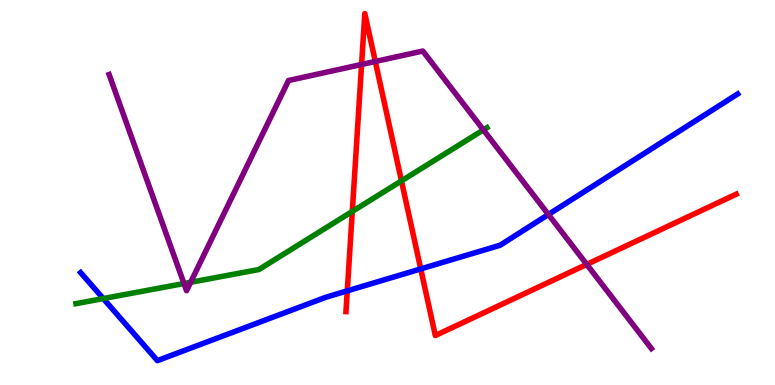[{'lines': ['blue', 'red'], 'intersections': [{'x': 4.48, 'y': 2.45}, {'x': 5.43, 'y': 3.01}]}, {'lines': ['green', 'red'], 'intersections': [{'x': 4.55, 'y': 4.51}, {'x': 5.18, 'y': 5.3}]}, {'lines': ['purple', 'red'], 'intersections': [{'x': 4.67, 'y': 8.33}, {'x': 4.84, 'y': 8.4}, {'x': 7.57, 'y': 3.13}]}, {'lines': ['blue', 'green'], 'intersections': [{'x': 1.33, 'y': 2.25}]}, {'lines': ['blue', 'purple'], 'intersections': [{'x': 7.08, 'y': 4.43}]}, {'lines': ['green', 'purple'], 'intersections': [{'x': 2.37, 'y': 2.64}, {'x': 2.46, 'y': 2.67}, {'x': 6.24, 'y': 6.63}]}]